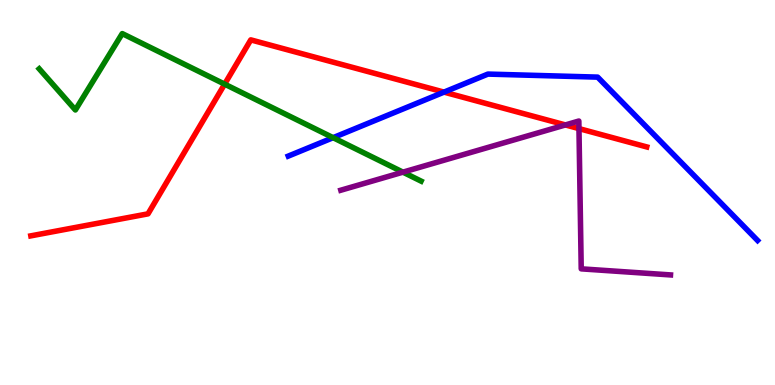[{'lines': ['blue', 'red'], 'intersections': [{'x': 5.73, 'y': 7.61}]}, {'lines': ['green', 'red'], 'intersections': [{'x': 2.9, 'y': 7.81}]}, {'lines': ['purple', 'red'], 'intersections': [{'x': 7.3, 'y': 6.75}, {'x': 7.47, 'y': 6.66}]}, {'lines': ['blue', 'green'], 'intersections': [{'x': 4.3, 'y': 6.42}]}, {'lines': ['blue', 'purple'], 'intersections': []}, {'lines': ['green', 'purple'], 'intersections': [{'x': 5.2, 'y': 5.53}]}]